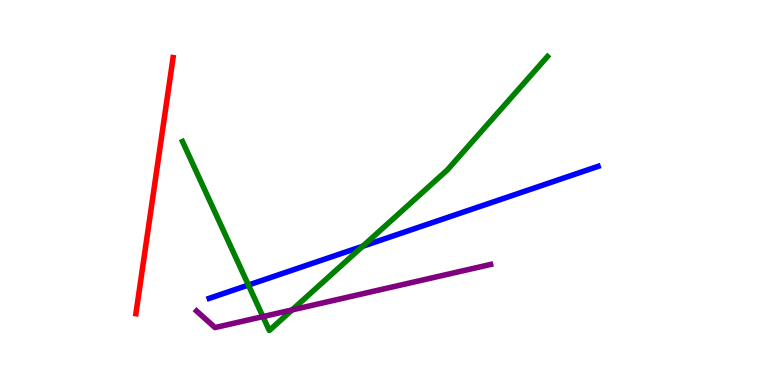[{'lines': ['blue', 'red'], 'intersections': []}, {'lines': ['green', 'red'], 'intersections': []}, {'lines': ['purple', 'red'], 'intersections': []}, {'lines': ['blue', 'green'], 'intersections': [{'x': 3.21, 'y': 2.6}, {'x': 4.68, 'y': 3.6}]}, {'lines': ['blue', 'purple'], 'intersections': []}, {'lines': ['green', 'purple'], 'intersections': [{'x': 3.39, 'y': 1.78}, {'x': 3.77, 'y': 1.95}]}]